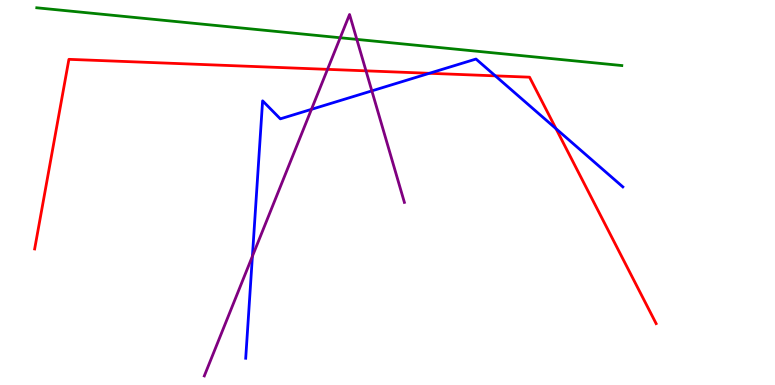[{'lines': ['blue', 'red'], 'intersections': [{'x': 5.54, 'y': 8.1}, {'x': 6.39, 'y': 8.03}, {'x': 7.17, 'y': 6.66}]}, {'lines': ['green', 'red'], 'intersections': []}, {'lines': ['purple', 'red'], 'intersections': [{'x': 4.23, 'y': 8.2}, {'x': 4.72, 'y': 8.16}]}, {'lines': ['blue', 'green'], 'intersections': []}, {'lines': ['blue', 'purple'], 'intersections': [{'x': 3.26, 'y': 3.34}, {'x': 4.02, 'y': 7.16}, {'x': 4.8, 'y': 7.64}]}, {'lines': ['green', 'purple'], 'intersections': [{'x': 4.39, 'y': 9.02}, {'x': 4.6, 'y': 8.98}]}]